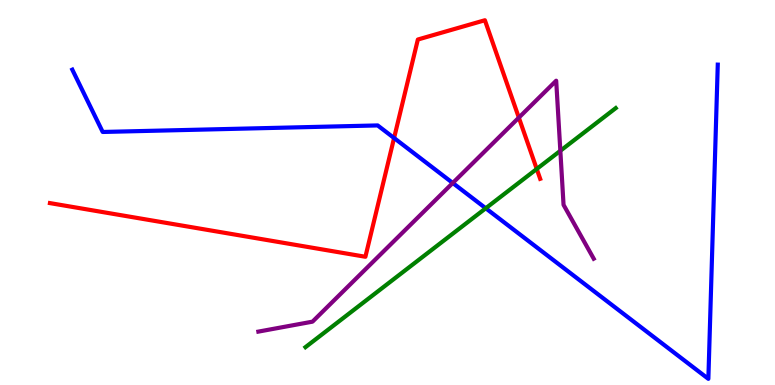[{'lines': ['blue', 'red'], 'intersections': [{'x': 5.08, 'y': 6.42}]}, {'lines': ['green', 'red'], 'intersections': [{'x': 6.93, 'y': 5.61}]}, {'lines': ['purple', 'red'], 'intersections': [{'x': 6.69, 'y': 6.94}]}, {'lines': ['blue', 'green'], 'intersections': [{'x': 6.27, 'y': 4.59}]}, {'lines': ['blue', 'purple'], 'intersections': [{'x': 5.84, 'y': 5.25}]}, {'lines': ['green', 'purple'], 'intersections': [{'x': 7.23, 'y': 6.08}]}]